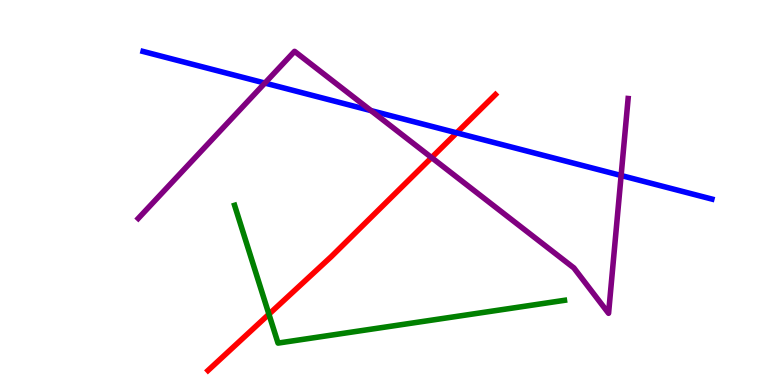[{'lines': ['blue', 'red'], 'intersections': [{'x': 5.89, 'y': 6.55}]}, {'lines': ['green', 'red'], 'intersections': [{'x': 3.47, 'y': 1.84}]}, {'lines': ['purple', 'red'], 'intersections': [{'x': 5.57, 'y': 5.91}]}, {'lines': ['blue', 'green'], 'intersections': []}, {'lines': ['blue', 'purple'], 'intersections': [{'x': 3.42, 'y': 7.84}, {'x': 4.79, 'y': 7.13}, {'x': 8.01, 'y': 5.44}]}, {'lines': ['green', 'purple'], 'intersections': []}]